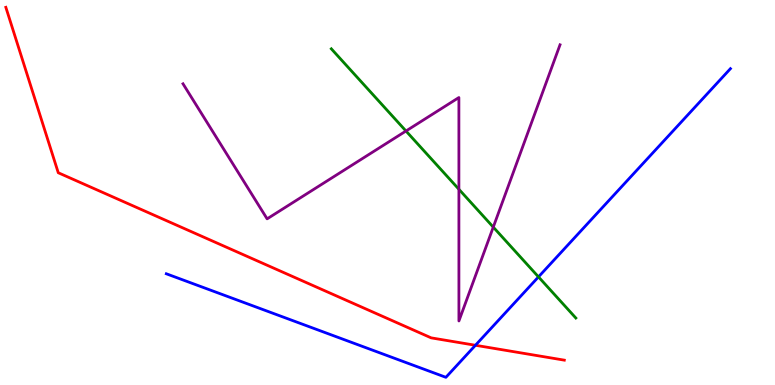[{'lines': ['blue', 'red'], 'intersections': [{'x': 6.13, 'y': 1.03}]}, {'lines': ['green', 'red'], 'intersections': []}, {'lines': ['purple', 'red'], 'intersections': []}, {'lines': ['blue', 'green'], 'intersections': [{'x': 6.95, 'y': 2.81}]}, {'lines': ['blue', 'purple'], 'intersections': []}, {'lines': ['green', 'purple'], 'intersections': [{'x': 5.24, 'y': 6.6}, {'x': 5.92, 'y': 5.08}, {'x': 6.36, 'y': 4.1}]}]